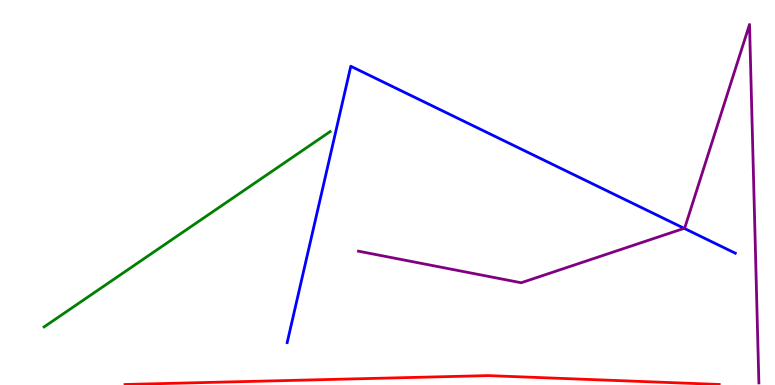[{'lines': ['blue', 'red'], 'intersections': []}, {'lines': ['green', 'red'], 'intersections': []}, {'lines': ['purple', 'red'], 'intersections': []}, {'lines': ['blue', 'green'], 'intersections': []}, {'lines': ['blue', 'purple'], 'intersections': [{'x': 8.83, 'y': 4.07}]}, {'lines': ['green', 'purple'], 'intersections': []}]